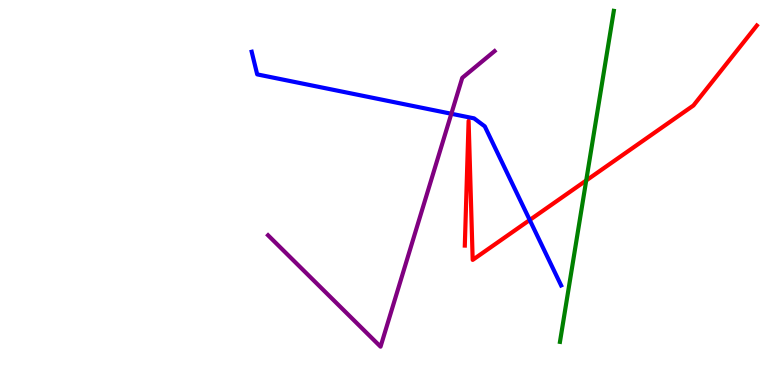[{'lines': ['blue', 'red'], 'intersections': [{'x': 6.84, 'y': 4.29}]}, {'lines': ['green', 'red'], 'intersections': [{'x': 7.56, 'y': 5.31}]}, {'lines': ['purple', 'red'], 'intersections': []}, {'lines': ['blue', 'green'], 'intersections': []}, {'lines': ['blue', 'purple'], 'intersections': [{'x': 5.82, 'y': 7.05}]}, {'lines': ['green', 'purple'], 'intersections': []}]